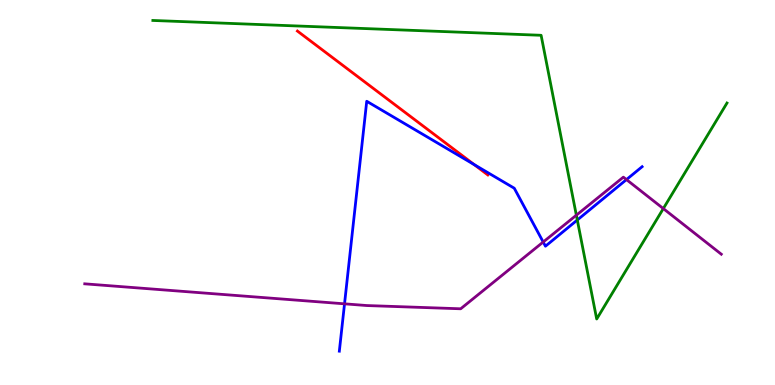[{'lines': ['blue', 'red'], 'intersections': [{'x': 6.12, 'y': 5.73}]}, {'lines': ['green', 'red'], 'intersections': []}, {'lines': ['purple', 'red'], 'intersections': []}, {'lines': ['blue', 'green'], 'intersections': [{'x': 7.45, 'y': 4.29}]}, {'lines': ['blue', 'purple'], 'intersections': [{'x': 4.45, 'y': 2.11}, {'x': 7.01, 'y': 3.71}, {'x': 8.08, 'y': 5.34}]}, {'lines': ['green', 'purple'], 'intersections': [{'x': 7.44, 'y': 4.41}, {'x': 8.56, 'y': 4.58}]}]